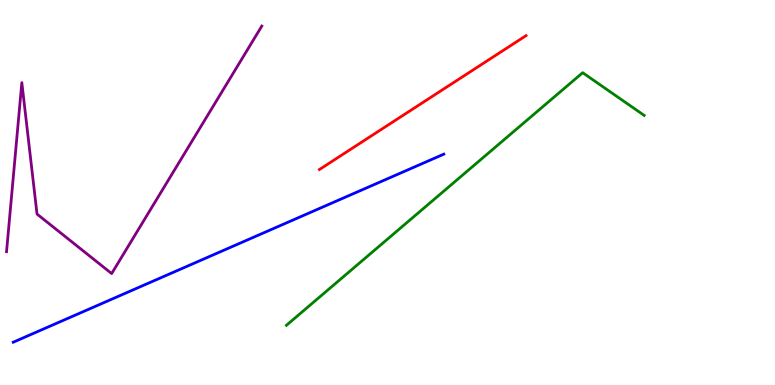[{'lines': ['blue', 'red'], 'intersections': []}, {'lines': ['green', 'red'], 'intersections': []}, {'lines': ['purple', 'red'], 'intersections': []}, {'lines': ['blue', 'green'], 'intersections': []}, {'lines': ['blue', 'purple'], 'intersections': []}, {'lines': ['green', 'purple'], 'intersections': []}]